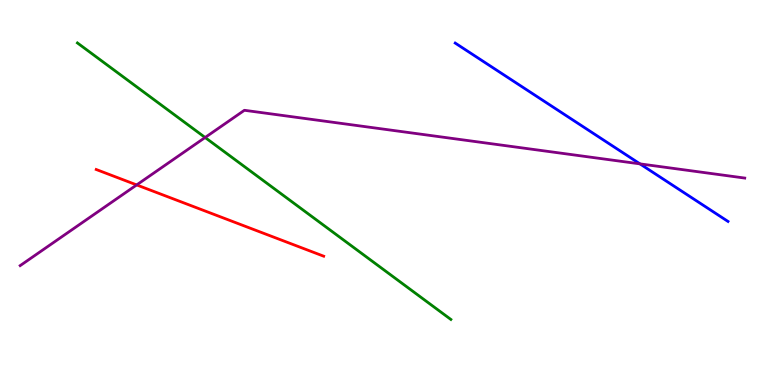[{'lines': ['blue', 'red'], 'intersections': []}, {'lines': ['green', 'red'], 'intersections': []}, {'lines': ['purple', 'red'], 'intersections': [{'x': 1.76, 'y': 5.2}]}, {'lines': ['blue', 'green'], 'intersections': []}, {'lines': ['blue', 'purple'], 'intersections': [{'x': 8.26, 'y': 5.74}]}, {'lines': ['green', 'purple'], 'intersections': [{'x': 2.65, 'y': 6.43}]}]